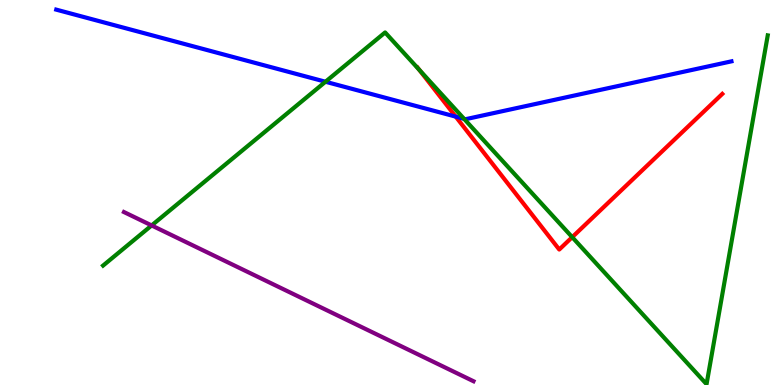[{'lines': ['blue', 'red'], 'intersections': [{'x': 5.88, 'y': 6.97}]}, {'lines': ['green', 'red'], 'intersections': [{'x': 5.41, 'y': 8.19}, {'x': 7.38, 'y': 3.84}]}, {'lines': ['purple', 'red'], 'intersections': []}, {'lines': ['blue', 'green'], 'intersections': [{'x': 4.2, 'y': 7.88}, {'x': 5.99, 'y': 6.91}]}, {'lines': ['blue', 'purple'], 'intersections': []}, {'lines': ['green', 'purple'], 'intersections': [{'x': 1.96, 'y': 4.14}]}]